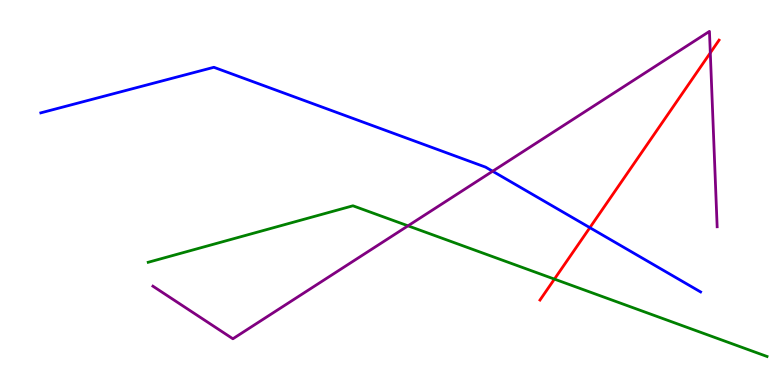[{'lines': ['blue', 'red'], 'intersections': [{'x': 7.61, 'y': 4.09}]}, {'lines': ['green', 'red'], 'intersections': [{'x': 7.15, 'y': 2.75}]}, {'lines': ['purple', 'red'], 'intersections': [{'x': 9.17, 'y': 8.63}]}, {'lines': ['blue', 'green'], 'intersections': []}, {'lines': ['blue', 'purple'], 'intersections': [{'x': 6.36, 'y': 5.55}]}, {'lines': ['green', 'purple'], 'intersections': [{'x': 5.26, 'y': 4.13}]}]